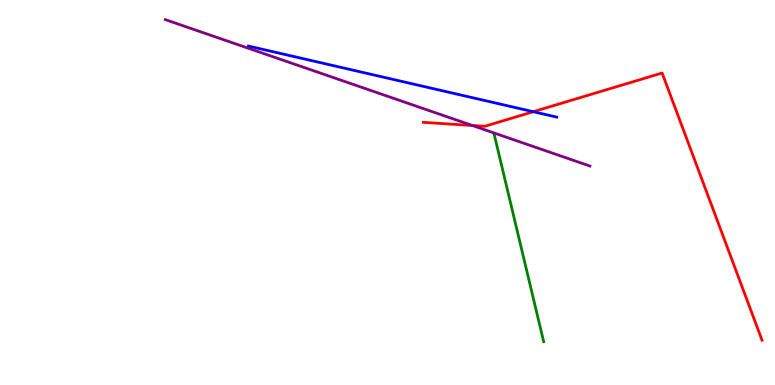[{'lines': ['blue', 'red'], 'intersections': [{'x': 6.88, 'y': 7.1}]}, {'lines': ['green', 'red'], 'intersections': []}, {'lines': ['purple', 'red'], 'intersections': [{'x': 6.1, 'y': 6.74}]}, {'lines': ['blue', 'green'], 'intersections': []}, {'lines': ['blue', 'purple'], 'intersections': []}, {'lines': ['green', 'purple'], 'intersections': []}]